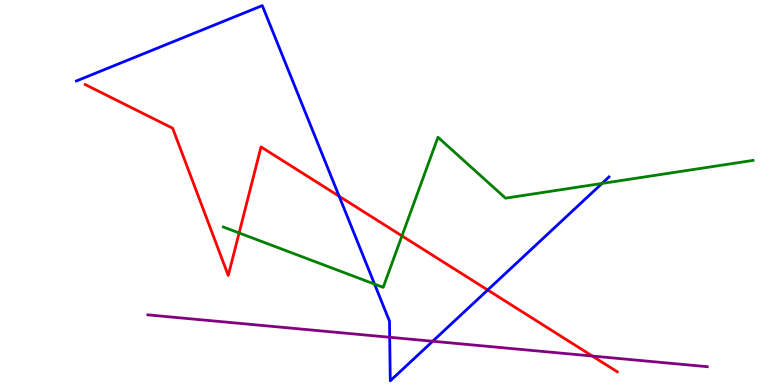[{'lines': ['blue', 'red'], 'intersections': [{'x': 4.38, 'y': 4.9}, {'x': 6.29, 'y': 2.47}]}, {'lines': ['green', 'red'], 'intersections': [{'x': 3.09, 'y': 3.95}, {'x': 5.19, 'y': 3.87}]}, {'lines': ['purple', 'red'], 'intersections': [{'x': 7.64, 'y': 0.752}]}, {'lines': ['blue', 'green'], 'intersections': [{'x': 4.83, 'y': 2.62}, {'x': 7.77, 'y': 5.24}]}, {'lines': ['blue', 'purple'], 'intersections': [{'x': 5.03, 'y': 1.24}, {'x': 5.58, 'y': 1.14}]}, {'lines': ['green', 'purple'], 'intersections': []}]